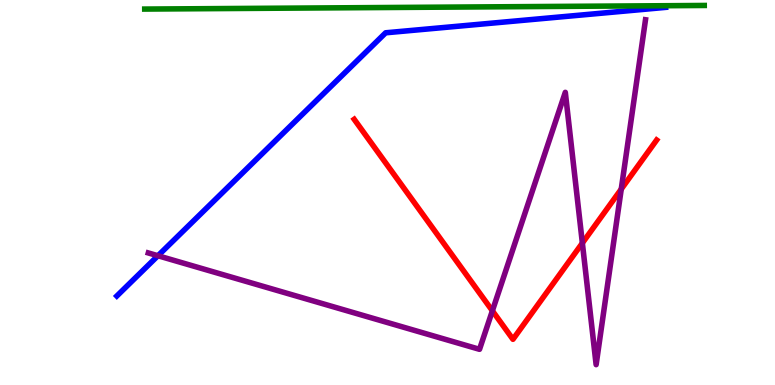[{'lines': ['blue', 'red'], 'intersections': []}, {'lines': ['green', 'red'], 'intersections': []}, {'lines': ['purple', 'red'], 'intersections': [{'x': 6.35, 'y': 1.93}, {'x': 7.51, 'y': 3.69}, {'x': 8.02, 'y': 5.09}]}, {'lines': ['blue', 'green'], 'intersections': []}, {'lines': ['blue', 'purple'], 'intersections': [{'x': 2.04, 'y': 3.36}]}, {'lines': ['green', 'purple'], 'intersections': []}]